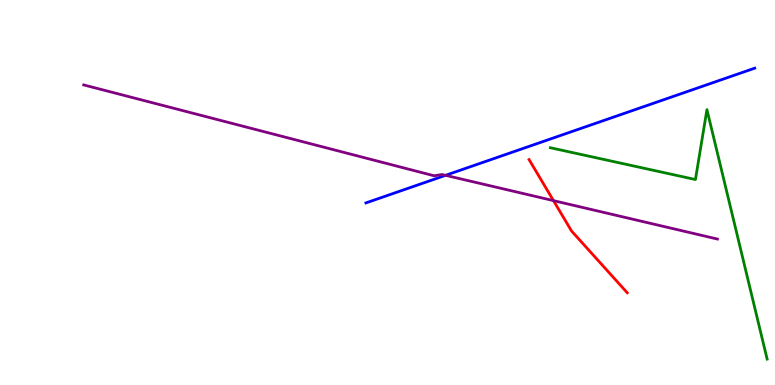[{'lines': ['blue', 'red'], 'intersections': []}, {'lines': ['green', 'red'], 'intersections': []}, {'lines': ['purple', 'red'], 'intersections': [{'x': 7.14, 'y': 4.79}]}, {'lines': ['blue', 'green'], 'intersections': []}, {'lines': ['blue', 'purple'], 'intersections': [{'x': 5.75, 'y': 5.45}]}, {'lines': ['green', 'purple'], 'intersections': []}]